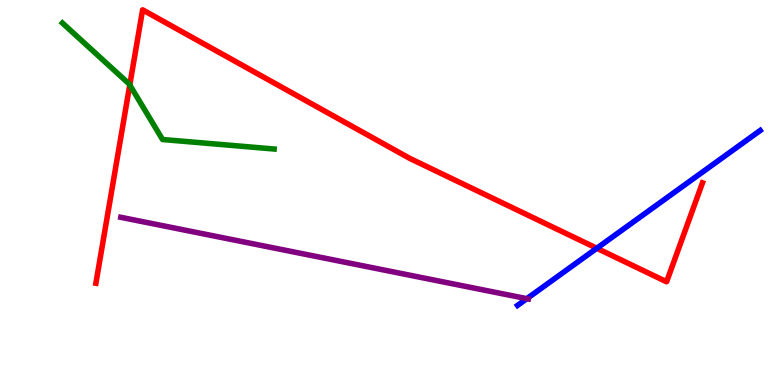[{'lines': ['blue', 'red'], 'intersections': [{'x': 7.7, 'y': 3.55}]}, {'lines': ['green', 'red'], 'intersections': [{'x': 1.67, 'y': 7.79}]}, {'lines': ['purple', 'red'], 'intersections': []}, {'lines': ['blue', 'green'], 'intersections': []}, {'lines': ['blue', 'purple'], 'intersections': [{'x': 6.8, 'y': 2.24}]}, {'lines': ['green', 'purple'], 'intersections': []}]